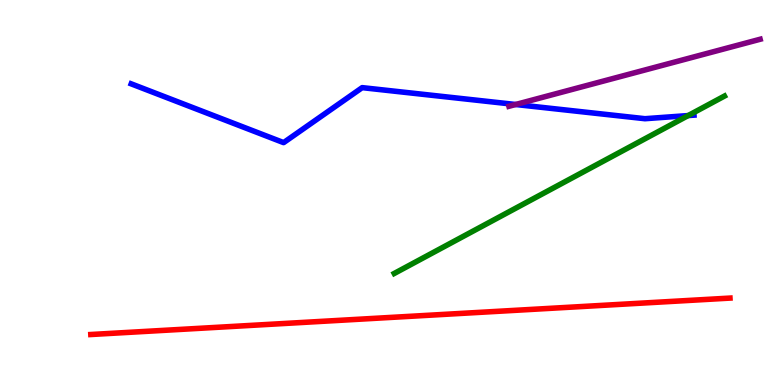[{'lines': ['blue', 'red'], 'intersections': []}, {'lines': ['green', 'red'], 'intersections': []}, {'lines': ['purple', 'red'], 'intersections': []}, {'lines': ['blue', 'green'], 'intersections': [{'x': 8.88, 'y': 7.0}]}, {'lines': ['blue', 'purple'], 'intersections': [{'x': 6.65, 'y': 7.29}]}, {'lines': ['green', 'purple'], 'intersections': []}]